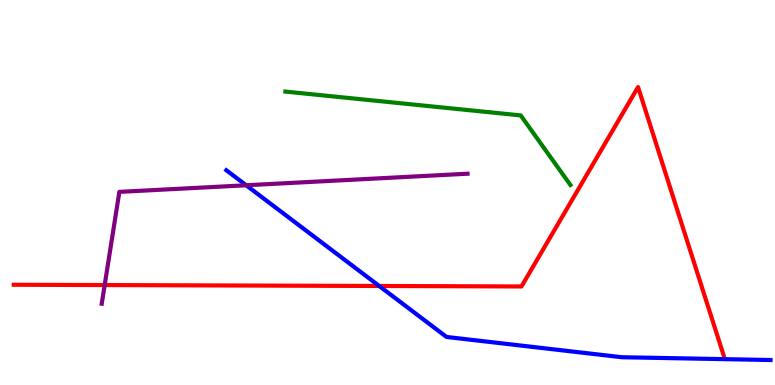[{'lines': ['blue', 'red'], 'intersections': [{'x': 4.89, 'y': 2.57}]}, {'lines': ['green', 'red'], 'intersections': []}, {'lines': ['purple', 'red'], 'intersections': [{'x': 1.35, 'y': 2.6}]}, {'lines': ['blue', 'green'], 'intersections': []}, {'lines': ['blue', 'purple'], 'intersections': [{'x': 3.18, 'y': 5.19}]}, {'lines': ['green', 'purple'], 'intersections': []}]